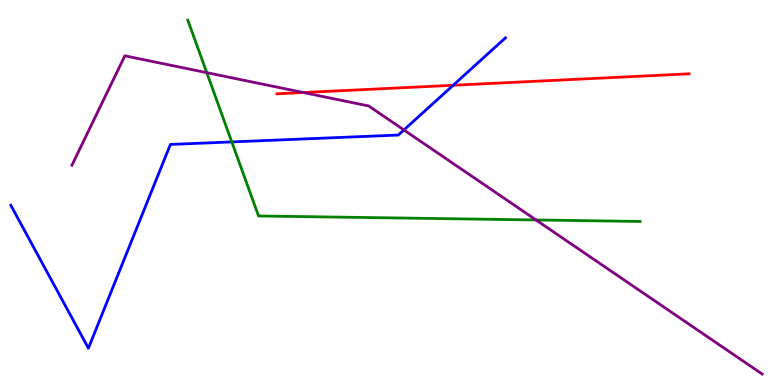[{'lines': ['blue', 'red'], 'intersections': [{'x': 5.85, 'y': 7.79}]}, {'lines': ['green', 'red'], 'intersections': []}, {'lines': ['purple', 'red'], 'intersections': [{'x': 3.91, 'y': 7.6}]}, {'lines': ['blue', 'green'], 'intersections': [{'x': 2.99, 'y': 6.31}]}, {'lines': ['blue', 'purple'], 'intersections': [{'x': 5.21, 'y': 6.62}]}, {'lines': ['green', 'purple'], 'intersections': [{'x': 2.67, 'y': 8.11}, {'x': 6.92, 'y': 4.29}]}]